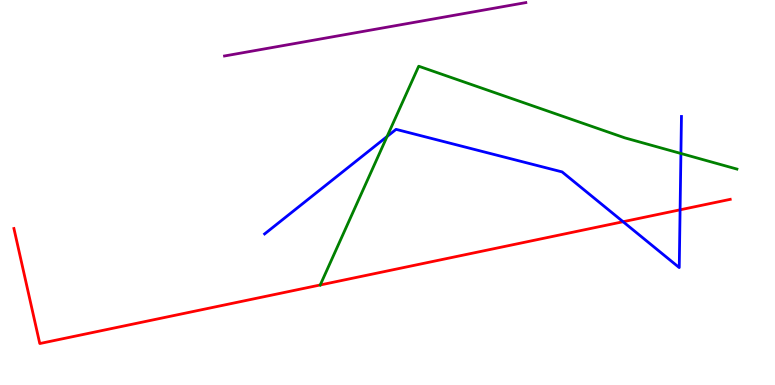[{'lines': ['blue', 'red'], 'intersections': [{'x': 8.04, 'y': 4.24}, {'x': 8.78, 'y': 4.55}]}, {'lines': ['green', 'red'], 'intersections': [{'x': 4.13, 'y': 2.6}]}, {'lines': ['purple', 'red'], 'intersections': []}, {'lines': ['blue', 'green'], 'intersections': [{'x': 4.99, 'y': 6.45}, {'x': 8.79, 'y': 6.01}]}, {'lines': ['blue', 'purple'], 'intersections': []}, {'lines': ['green', 'purple'], 'intersections': []}]